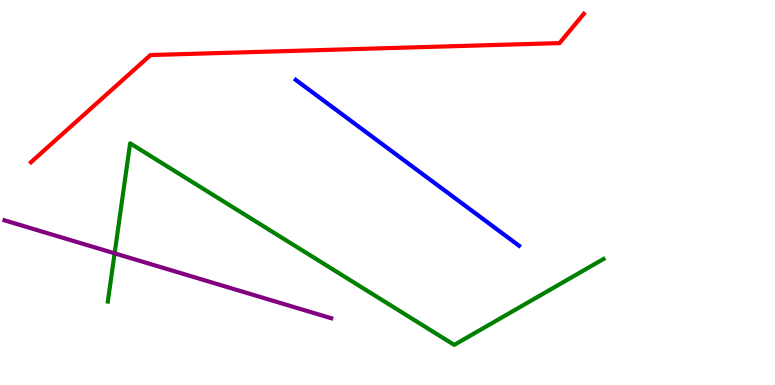[{'lines': ['blue', 'red'], 'intersections': []}, {'lines': ['green', 'red'], 'intersections': []}, {'lines': ['purple', 'red'], 'intersections': []}, {'lines': ['blue', 'green'], 'intersections': []}, {'lines': ['blue', 'purple'], 'intersections': []}, {'lines': ['green', 'purple'], 'intersections': [{'x': 1.48, 'y': 3.42}]}]